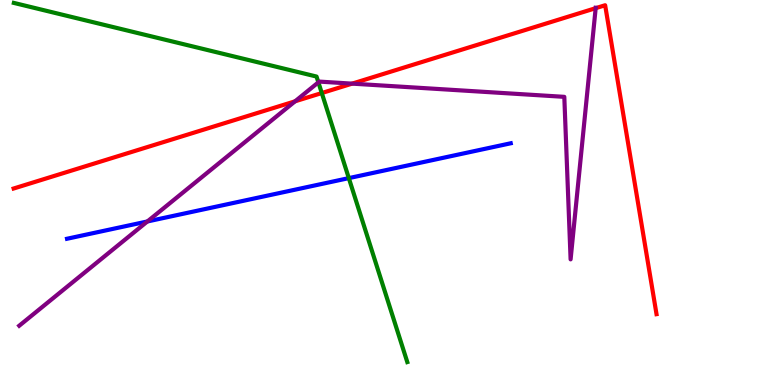[{'lines': ['blue', 'red'], 'intersections': []}, {'lines': ['green', 'red'], 'intersections': [{'x': 4.15, 'y': 7.58}]}, {'lines': ['purple', 'red'], 'intersections': [{'x': 3.81, 'y': 7.37}, {'x': 4.54, 'y': 7.83}, {'x': 7.69, 'y': 9.79}]}, {'lines': ['blue', 'green'], 'intersections': [{'x': 4.5, 'y': 5.37}]}, {'lines': ['blue', 'purple'], 'intersections': [{'x': 1.9, 'y': 4.25}]}, {'lines': ['green', 'purple'], 'intersections': [{'x': 4.11, 'y': 7.86}]}]